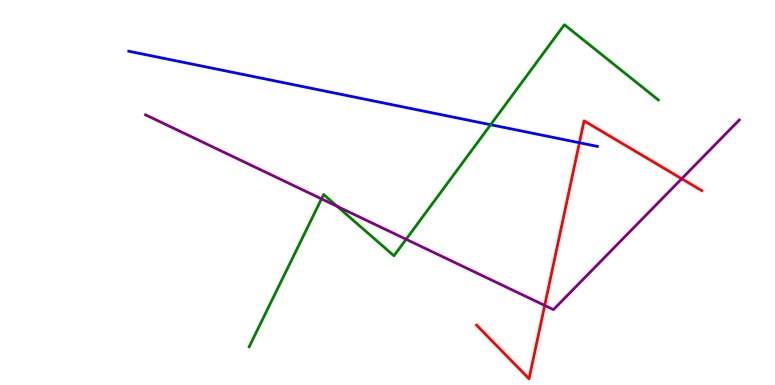[{'lines': ['blue', 'red'], 'intersections': [{'x': 7.48, 'y': 6.29}]}, {'lines': ['green', 'red'], 'intersections': []}, {'lines': ['purple', 'red'], 'intersections': [{'x': 7.03, 'y': 2.07}, {'x': 8.8, 'y': 5.36}]}, {'lines': ['blue', 'green'], 'intersections': [{'x': 6.33, 'y': 6.76}]}, {'lines': ['blue', 'purple'], 'intersections': []}, {'lines': ['green', 'purple'], 'intersections': [{'x': 4.15, 'y': 4.83}, {'x': 4.35, 'y': 4.64}, {'x': 5.24, 'y': 3.79}]}]